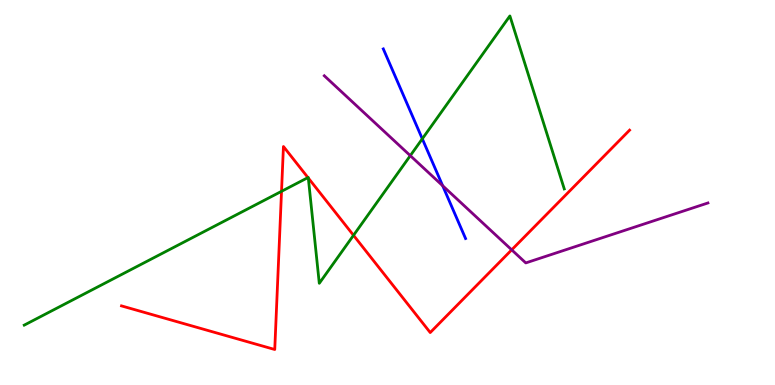[{'lines': ['blue', 'red'], 'intersections': []}, {'lines': ['green', 'red'], 'intersections': [{'x': 3.63, 'y': 5.03}, {'x': 3.97, 'y': 5.39}, {'x': 3.98, 'y': 5.38}, {'x': 4.56, 'y': 3.89}]}, {'lines': ['purple', 'red'], 'intersections': [{'x': 6.6, 'y': 3.51}]}, {'lines': ['blue', 'green'], 'intersections': [{'x': 5.45, 'y': 6.39}]}, {'lines': ['blue', 'purple'], 'intersections': [{'x': 5.71, 'y': 5.18}]}, {'lines': ['green', 'purple'], 'intersections': [{'x': 5.29, 'y': 5.96}]}]